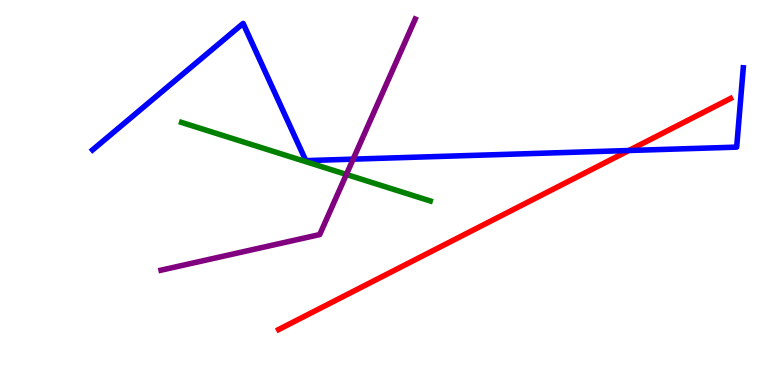[{'lines': ['blue', 'red'], 'intersections': [{'x': 8.11, 'y': 6.09}]}, {'lines': ['green', 'red'], 'intersections': []}, {'lines': ['purple', 'red'], 'intersections': []}, {'lines': ['blue', 'green'], 'intersections': []}, {'lines': ['blue', 'purple'], 'intersections': [{'x': 4.56, 'y': 5.87}]}, {'lines': ['green', 'purple'], 'intersections': [{'x': 4.47, 'y': 5.47}]}]